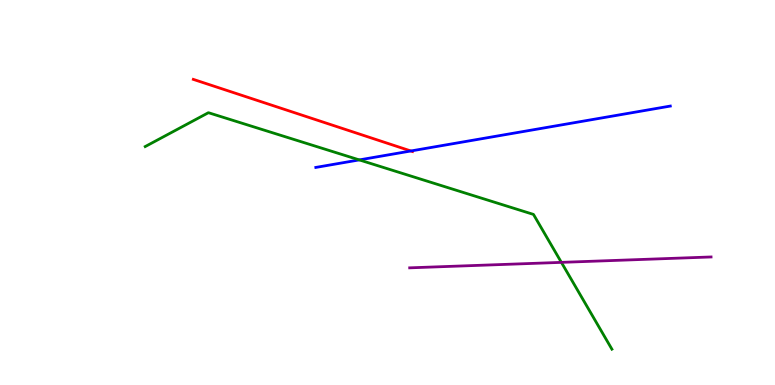[{'lines': ['blue', 'red'], 'intersections': [{'x': 5.3, 'y': 6.08}]}, {'lines': ['green', 'red'], 'intersections': []}, {'lines': ['purple', 'red'], 'intersections': []}, {'lines': ['blue', 'green'], 'intersections': [{'x': 4.64, 'y': 5.85}]}, {'lines': ['blue', 'purple'], 'intersections': []}, {'lines': ['green', 'purple'], 'intersections': [{'x': 7.24, 'y': 3.19}]}]